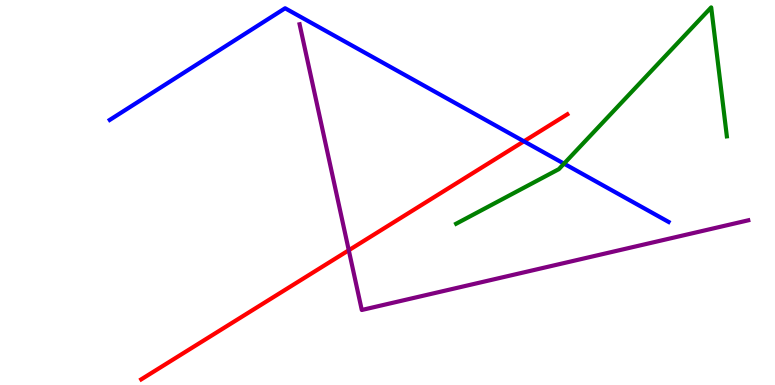[{'lines': ['blue', 'red'], 'intersections': [{'x': 6.76, 'y': 6.33}]}, {'lines': ['green', 'red'], 'intersections': []}, {'lines': ['purple', 'red'], 'intersections': [{'x': 4.5, 'y': 3.5}]}, {'lines': ['blue', 'green'], 'intersections': [{'x': 7.28, 'y': 5.75}]}, {'lines': ['blue', 'purple'], 'intersections': []}, {'lines': ['green', 'purple'], 'intersections': []}]